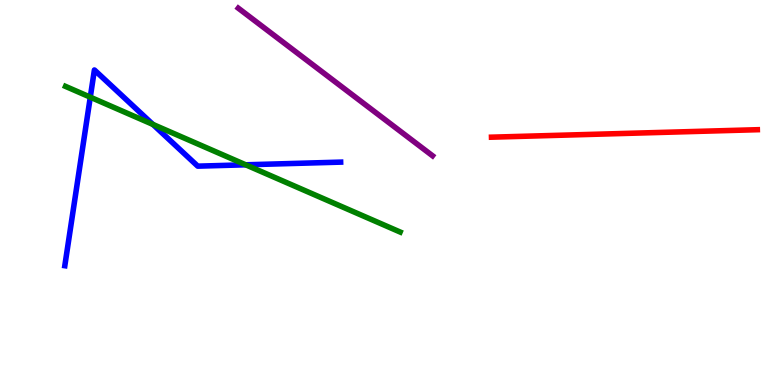[{'lines': ['blue', 'red'], 'intersections': []}, {'lines': ['green', 'red'], 'intersections': []}, {'lines': ['purple', 'red'], 'intersections': []}, {'lines': ['blue', 'green'], 'intersections': [{'x': 1.17, 'y': 7.48}, {'x': 1.97, 'y': 6.77}, {'x': 3.17, 'y': 5.72}]}, {'lines': ['blue', 'purple'], 'intersections': []}, {'lines': ['green', 'purple'], 'intersections': []}]